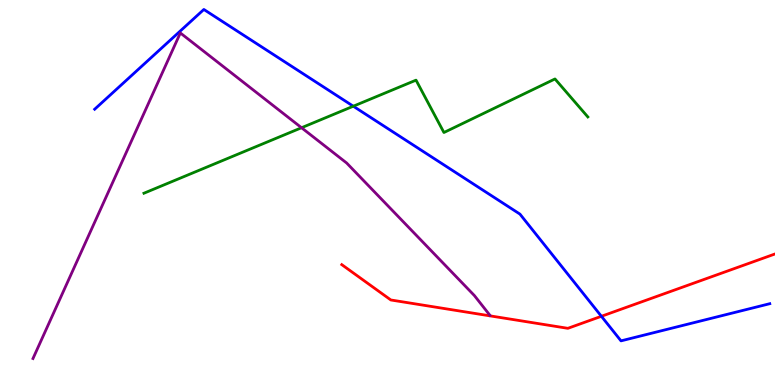[{'lines': ['blue', 'red'], 'intersections': [{'x': 7.76, 'y': 1.78}]}, {'lines': ['green', 'red'], 'intersections': []}, {'lines': ['purple', 'red'], 'intersections': []}, {'lines': ['blue', 'green'], 'intersections': [{'x': 4.56, 'y': 7.24}]}, {'lines': ['blue', 'purple'], 'intersections': []}, {'lines': ['green', 'purple'], 'intersections': [{'x': 3.89, 'y': 6.68}]}]